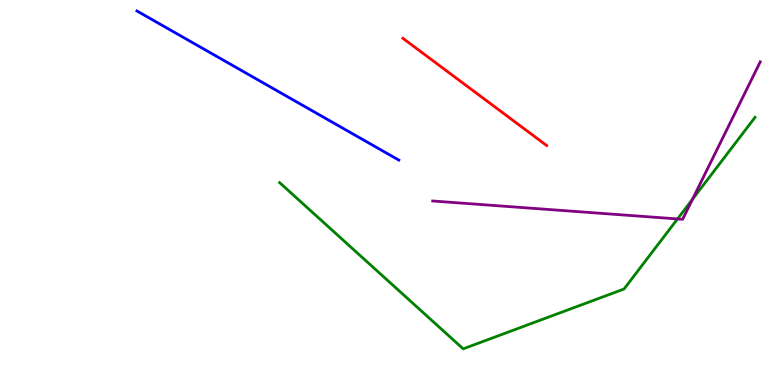[{'lines': ['blue', 'red'], 'intersections': []}, {'lines': ['green', 'red'], 'intersections': []}, {'lines': ['purple', 'red'], 'intersections': []}, {'lines': ['blue', 'green'], 'intersections': []}, {'lines': ['blue', 'purple'], 'intersections': []}, {'lines': ['green', 'purple'], 'intersections': [{'x': 8.74, 'y': 4.31}, {'x': 8.94, 'y': 4.82}]}]